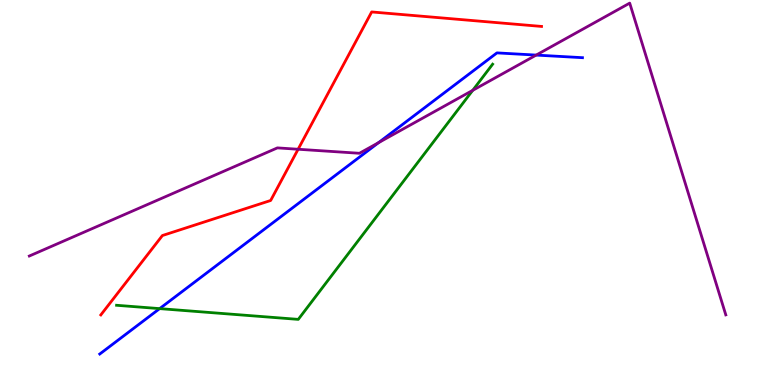[{'lines': ['blue', 'red'], 'intersections': []}, {'lines': ['green', 'red'], 'intersections': []}, {'lines': ['purple', 'red'], 'intersections': [{'x': 3.85, 'y': 6.12}]}, {'lines': ['blue', 'green'], 'intersections': [{'x': 2.06, 'y': 1.98}]}, {'lines': ['blue', 'purple'], 'intersections': [{'x': 4.88, 'y': 6.29}, {'x': 6.92, 'y': 8.57}]}, {'lines': ['green', 'purple'], 'intersections': [{'x': 6.1, 'y': 7.65}]}]